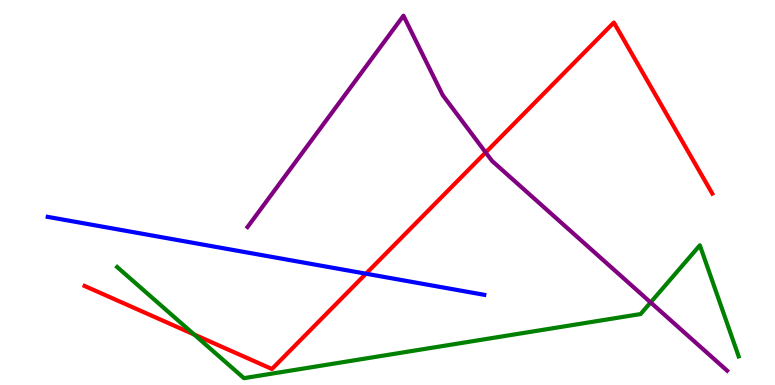[{'lines': ['blue', 'red'], 'intersections': [{'x': 4.72, 'y': 2.89}]}, {'lines': ['green', 'red'], 'intersections': [{'x': 2.51, 'y': 1.31}]}, {'lines': ['purple', 'red'], 'intersections': [{'x': 6.27, 'y': 6.04}]}, {'lines': ['blue', 'green'], 'intersections': []}, {'lines': ['blue', 'purple'], 'intersections': []}, {'lines': ['green', 'purple'], 'intersections': [{'x': 8.4, 'y': 2.14}]}]